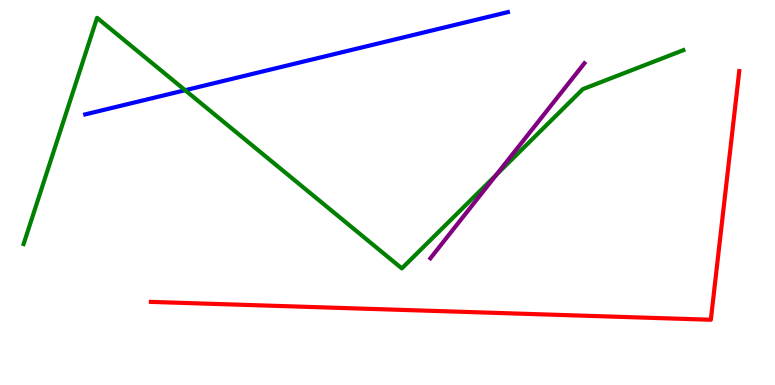[{'lines': ['blue', 'red'], 'intersections': []}, {'lines': ['green', 'red'], 'intersections': []}, {'lines': ['purple', 'red'], 'intersections': []}, {'lines': ['blue', 'green'], 'intersections': [{'x': 2.39, 'y': 7.66}]}, {'lines': ['blue', 'purple'], 'intersections': []}, {'lines': ['green', 'purple'], 'intersections': [{'x': 6.4, 'y': 5.46}]}]